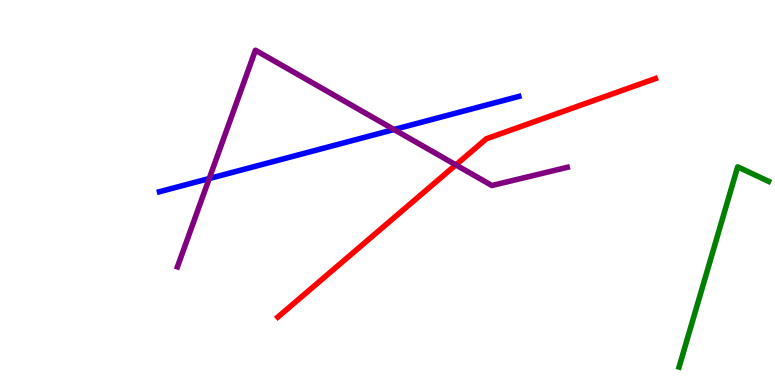[{'lines': ['blue', 'red'], 'intersections': []}, {'lines': ['green', 'red'], 'intersections': []}, {'lines': ['purple', 'red'], 'intersections': [{'x': 5.88, 'y': 5.72}]}, {'lines': ['blue', 'green'], 'intersections': []}, {'lines': ['blue', 'purple'], 'intersections': [{'x': 2.7, 'y': 5.36}, {'x': 5.08, 'y': 6.64}]}, {'lines': ['green', 'purple'], 'intersections': []}]